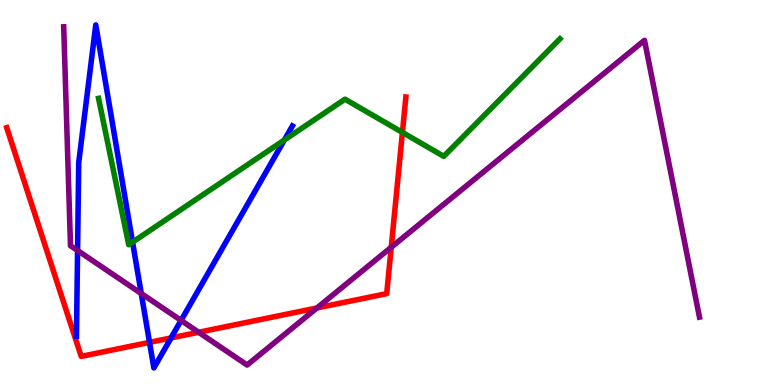[{'lines': ['blue', 'red'], 'intersections': [{'x': 1.93, 'y': 1.11}, {'x': 2.21, 'y': 1.22}]}, {'lines': ['green', 'red'], 'intersections': [{'x': 5.19, 'y': 6.56}]}, {'lines': ['purple', 'red'], 'intersections': [{'x': 2.56, 'y': 1.37}, {'x': 4.09, 'y': 2.0}, {'x': 5.05, 'y': 3.58}]}, {'lines': ['blue', 'green'], 'intersections': [{'x': 1.71, 'y': 3.71}, {'x': 3.67, 'y': 6.36}]}, {'lines': ['blue', 'purple'], 'intersections': [{'x': 1.0, 'y': 3.49}, {'x': 1.82, 'y': 2.38}, {'x': 2.34, 'y': 1.68}]}, {'lines': ['green', 'purple'], 'intersections': []}]